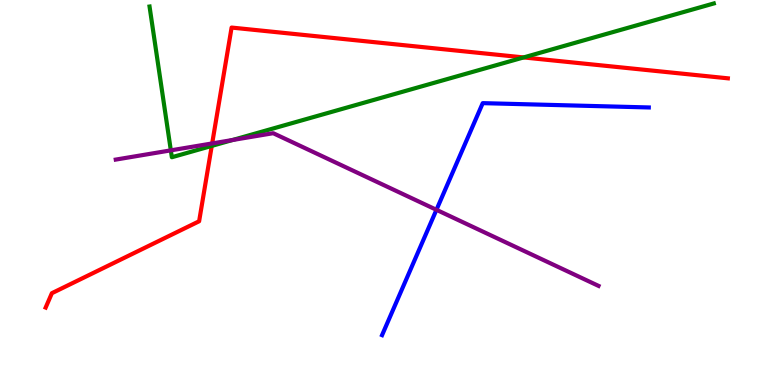[{'lines': ['blue', 'red'], 'intersections': []}, {'lines': ['green', 'red'], 'intersections': [{'x': 2.73, 'y': 6.21}, {'x': 6.76, 'y': 8.51}]}, {'lines': ['purple', 'red'], 'intersections': [{'x': 2.74, 'y': 6.27}]}, {'lines': ['blue', 'green'], 'intersections': []}, {'lines': ['blue', 'purple'], 'intersections': [{'x': 5.63, 'y': 4.55}]}, {'lines': ['green', 'purple'], 'intersections': [{'x': 2.2, 'y': 6.09}, {'x': 3.0, 'y': 6.36}]}]